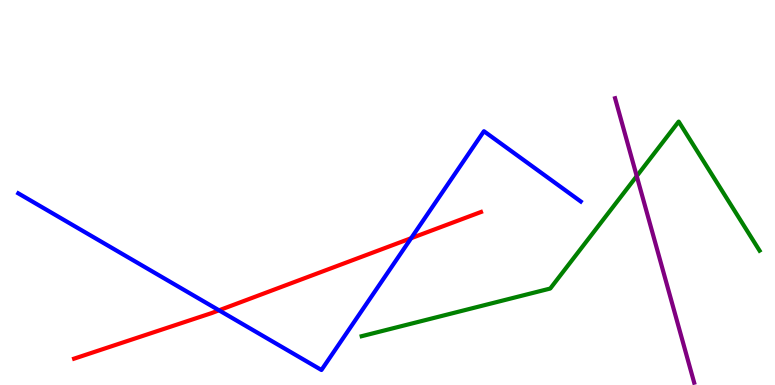[{'lines': ['blue', 'red'], 'intersections': [{'x': 2.83, 'y': 1.94}, {'x': 5.3, 'y': 3.81}]}, {'lines': ['green', 'red'], 'intersections': []}, {'lines': ['purple', 'red'], 'intersections': []}, {'lines': ['blue', 'green'], 'intersections': []}, {'lines': ['blue', 'purple'], 'intersections': []}, {'lines': ['green', 'purple'], 'intersections': [{'x': 8.22, 'y': 5.43}]}]